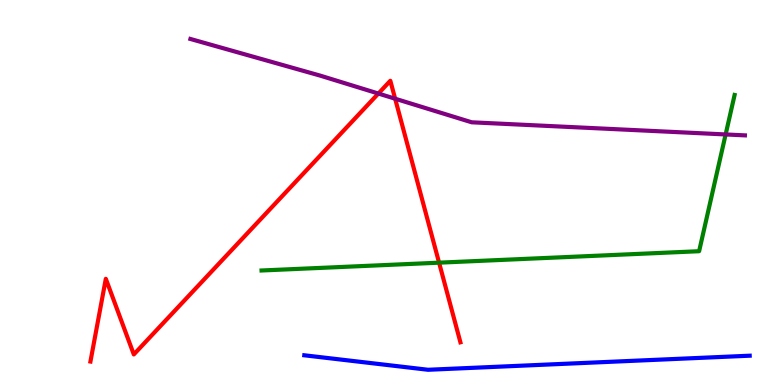[{'lines': ['blue', 'red'], 'intersections': []}, {'lines': ['green', 'red'], 'intersections': [{'x': 5.67, 'y': 3.18}]}, {'lines': ['purple', 'red'], 'intersections': [{'x': 4.88, 'y': 7.57}, {'x': 5.1, 'y': 7.44}]}, {'lines': ['blue', 'green'], 'intersections': []}, {'lines': ['blue', 'purple'], 'intersections': []}, {'lines': ['green', 'purple'], 'intersections': [{'x': 9.36, 'y': 6.51}]}]